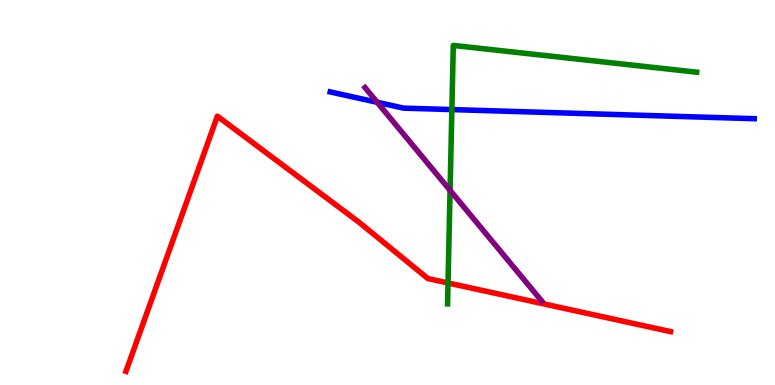[{'lines': ['blue', 'red'], 'intersections': []}, {'lines': ['green', 'red'], 'intersections': [{'x': 5.78, 'y': 2.65}]}, {'lines': ['purple', 'red'], 'intersections': []}, {'lines': ['blue', 'green'], 'intersections': [{'x': 5.83, 'y': 7.15}]}, {'lines': ['blue', 'purple'], 'intersections': [{'x': 4.87, 'y': 7.34}]}, {'lines': ['green', 'purple'], 'intersections': [{'x': 5.81, 'y': 5.06}]}]